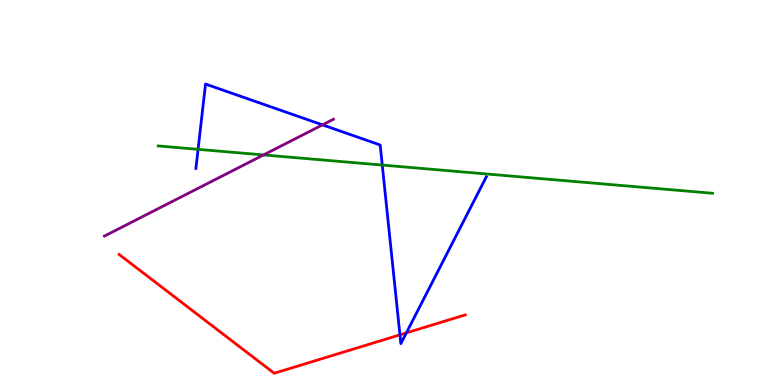[{'lines': ['blue', 'red'], 'intersections': [{'x': 5.16, 'y': 1.3}, {'x': 5.24, 'y': 1.35}]}, {'lines': ['green', 'red'], 'intersections': []}, {'lines': ['purple', 'red'], 'intersections': []}, {'lines': ['blue', 'green'], 'intersections': [{'x': 2.56, 'y': 6.12}, {'x': 4.93, 'y': 5.71}]}, {'lines': ['blue', 'purple'], 'intersections': [{'x': 4.16, 'y': 6.76}]}, {'lines': ['green', 'purple'], 'intersections': [{'x': 3.4, 'y': 5.98}]}]